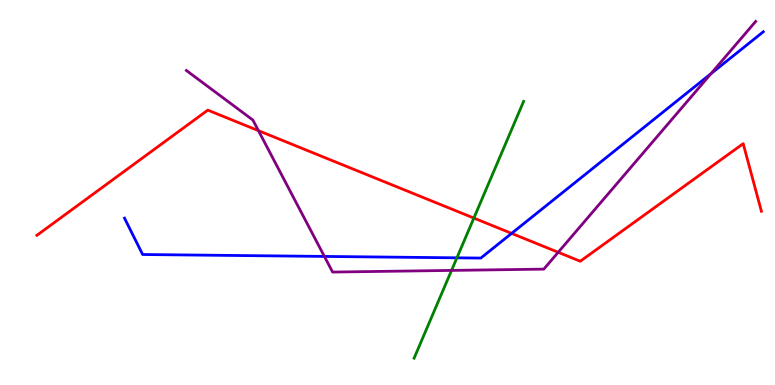[{'lines': ['blue', 'red'], 'intersections': [{'x': 6.6, 'y': 3.94}]}, {'lines': ['green', 'red'], 'intersections': [{'x': 6.11, 'y': 4.34}]}, {'lines': ['purple', 'red'], 'intersections': [{'x': 3.33, 'y': 6.61}, {'x': 7.2, 'y': 3.45}]}, {'lines': ['blue', 'green'], 'intersections': [{'x': 5.9, 'y': 3.3}]}, {'lines': ['blue', 'purple'], 'intersections': [{'x': 4.19, 'y': 3.34}, {'x': 9.17, 'y': 8.09}]}, {'lines': ['green', 'purple'], 'intersections': [{'x': 5.83, 'y': 2.98}]}]